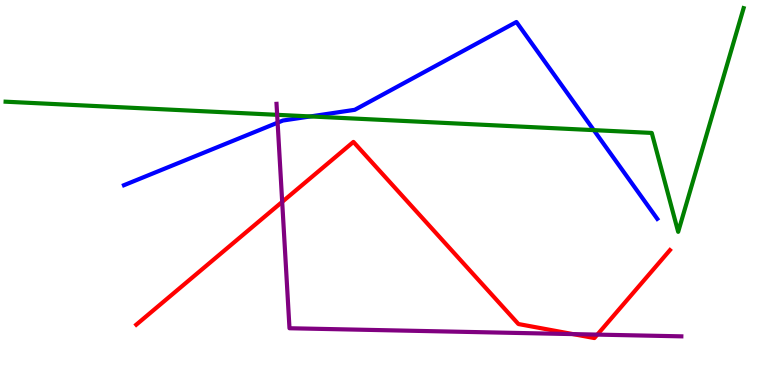[{'lines': ['blue', 'red'], 'intersections': []}, {'lines': ['green', 'red'], 'intersections': []}, {'lines': ['purple', 'red'], 'intersections': [{'x': 3.64, 'y': 4.76}, {'x': 7.39, 'y': 1.32}, {'x': 7.71, 'y': 1.31}]}, {'lines': ['blue', 'green'], 'intersections': [{'x': 4.01, 'y': 6.98}, {'x': 7.66, 'y': 6.62}]}, {'lines': ['blue', 'purple'], 'intersections': [{'x': 3.58, 'y': 6.81}]}, {'lines': ['green', 'purple'], 'intersections': [{'x': 3.58, 'y': 7.02}]}]